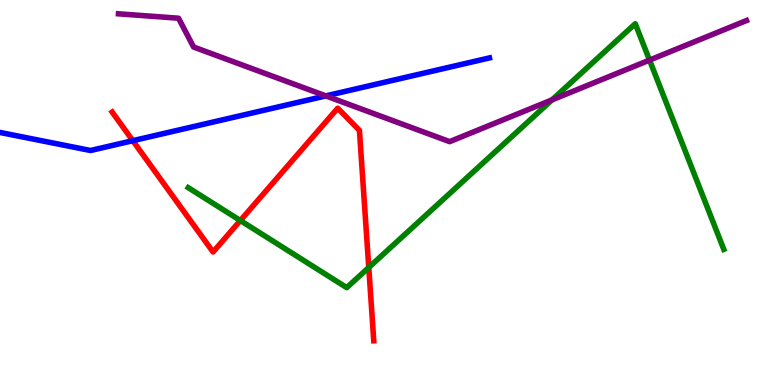[{'lines': ['blue', 'red'], 'intersections': [{'x': 1.71, 'y': 6.35}]}, {'lines': ['green', 'red'], 'intersections': [{'x': 3.1, 'y': 4.27}, {'x': 4.76, 'y': 3.05}]}, {'lines': ['purple', 'red'], 'intersections': []}, {'lines': ['blue', 'green'], 'intersections': []}, {'lines': ['blue', 'purple'], 'intersections': [{'x': 4.2, 'y': 7.51}]}, {'lines': ['green', 'purple'], 'intersections': [{'x': 7.12, 'y': 7.41}, {'x': 8.38, 'y': 8.44}]}]